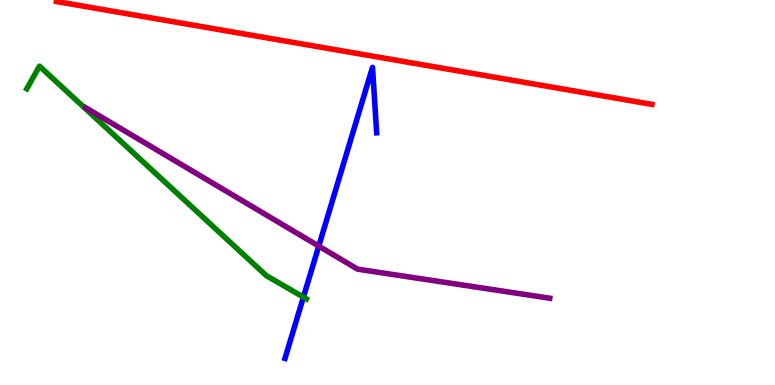[{'lines': ['blue', 'red'], 'intersections': []}, {'lines': ['green', 'red'], 'intersections': []}, {'lines': ['purple', 'red'], 'intersections': []}, {'lines': ['blue', 'green'], 'intersections': [{'x': 3.92, 'y': 2.28}]}, {'lines': ['blue', 'purple'], 'intersections': [{'x': 4.11, 'y': 3.61}]}, {'lines': ['green', 'purple'], 'intersections': []}]